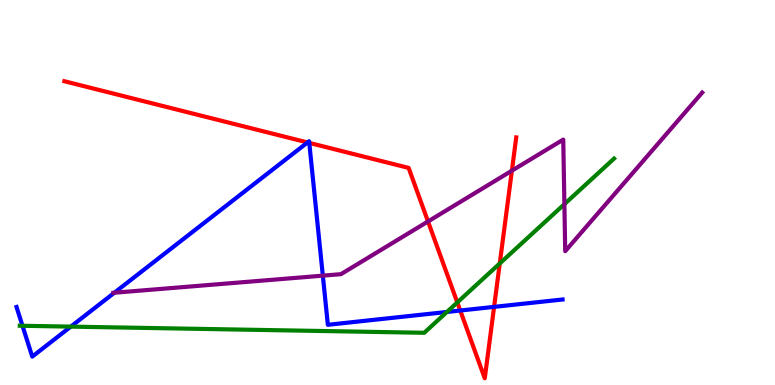[{'lines': ['blue', 'red'], 'intersections': [{'x': 3.97, 'y': 6.3}, {'x': 3.99, 'y': 6.29}, {'x': 5.94, 'y': 1.93}, {'x': 6.38, 'y': 2.03}]}, {'lines': ['green', 'red'], 'intersections': [{'x': 5.9, 'y': 2.14}, {'x': 6.45, 'y': 3.16}]}, {'lines': ['purple', 'red'], 'intersections': [{'x': 5.52, 'y': 4.25}, {'x': 6.6, 'y': 5.57}]}, {'lines': ['blue', 'green'], 'intersections': [{'x': 0.29, 'y': 1.54}, {'x': 0.913, 'y': 1.52}, {'x': 5.77, 'y': 1.9}]}, {'lines': ['blue', 'purple'], 'intersections': [{'x': 1.48, 'y': 2.4}, {'x': 4.17, 'y': 2.84}]}, {'lines': ['green', 'purple'], 'intersections': [{'x': 7.28, 'y': 4.7}]}]